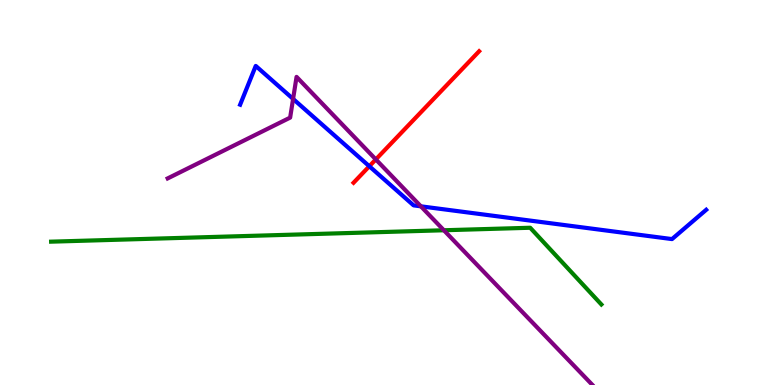[{'lines': ['blue', 'red'], 'intersections': [{'x': 4.77, 'y': 5.68}]}, {'lines': ['green', 'red'], 'intersections': []}, {'lines': ['purple', 'red'], 'intersections': [{'x': 4.85, 'y': 5.86}]}, {'lines': ['blue', 'green'], 'intersections': []}, {'lines': ['blue', 'purple'], 'intersections': [{'x': 3.78, 'y': 7.43}, {'x': 5.43, 'y': 4.64}]}, {'lines': ['green', 'purple'], 'intersections': [{'x': 5.73, 'y': 4.02}]}]